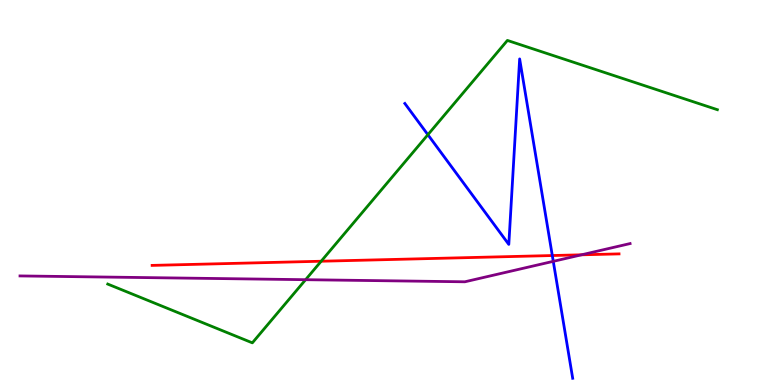[{'lines': ['blue', 'red'], 'intersections': [{'x': 7.13, 'y': 3.36}]}, {'lines': ['green', 'red'], 'intersections': [{'x': 4.14, 'y': 3.21}]}, {'lines': ['purple', 'red'], 'intersections': [{'x': 7.5, 'y': 3.38}]}, {'lines': ['blue', 'green'], 'intersections': [{'x': 5.52, 'y': 6.5}]}, {'lines': ['blue', 'purple'], 'intersections': [{'x': 7.14, 'y': 3.21}]}, {'lines': ['green', 'purple'], 'intersections': [{'x': 3.94, 'y': 2.74}]}]